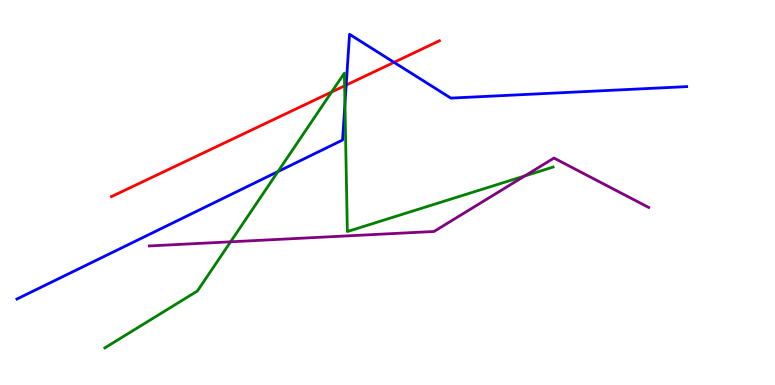[{'lines': ['blue', 'red'], 'intersections': [{'x': 4.47, 'y': 7.79}, {'x': 5.08, 'y': 8.38}]}, {'lines': ['green', 'red'], 'intersections': [{'x': 4.28, 'y': 7.61}, {'x': 4.45, 'y': 7.77}]}, {'lines': ['purple', 'red'], 'intersections': []}, {'lines': ['blue', 'green'], 'intersections': [{'x': 3.59, 'y': 5.54}, {'x': 4.45, 'y': 7.3}]}, {'lines': ['blue', 'purple'], 'intersections': []}, {'lines': ['green', 'purple'], 'intersections': [{'x': 2.98, 'y': 3.72}, {'x': 6.77, 'y': 5.43}]}]